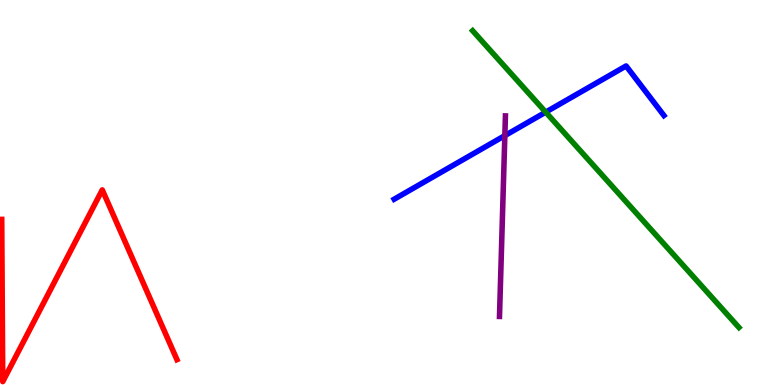[{'lines': ['blue', 'red'], 'intersections': []}, {'lines': ['green', 'red'], 'intersections': []}, {'lines': ['purple', 'red'], 'intersections': []}, {'lines': ['blue', 'green'], 'intersections': [{'x': 7.04, 'y': 7.09}]}, {'lines': ['blue', 'purple'], 'intersections': [{'x': 6.51, 'y': 6.48}]}, {'lines': ['green', 'purple'], 'intersections': []}]